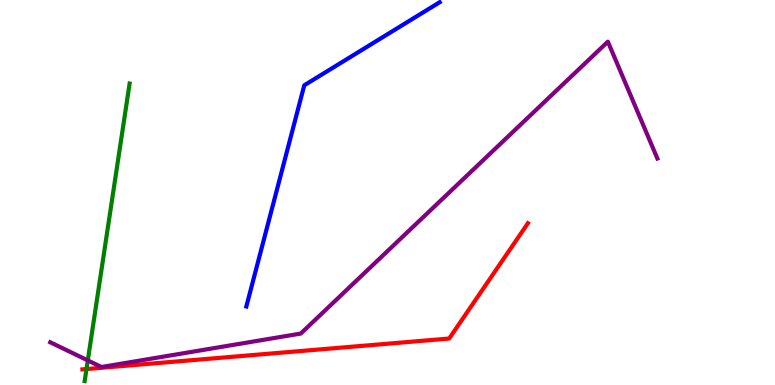[{'lines': ['blue', 'red'], 'intersections': []}, {'lines': ['green', 'red'], 'intersections': [{'x': 1.12, 'y': 0.414}]}, {'lines': ['purple', 'red'], 'intersections': []}, {'lines': ['blue', 'green'], 'intersections': []}, {'lines': ['blue', 'purple'], 'intersections': []}, {'lines': ['green', 'purple'], 'intersections': [{'x': 1.13, 'y': 0.639}]}]